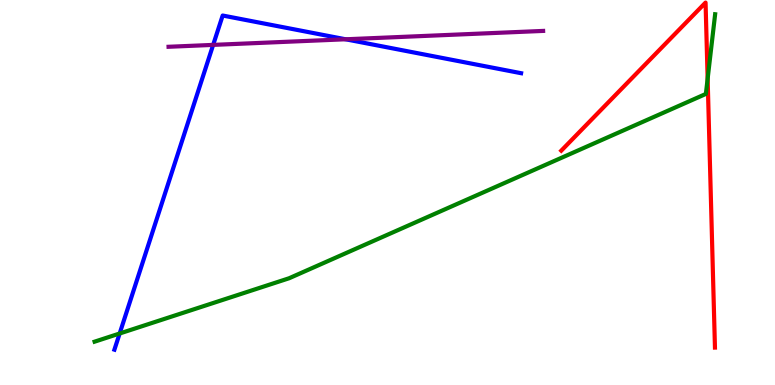[{'lines': ['blue', 'red'], 'intersections': []}, {'lines': ['green', 'red'], 'intersections': [{'x': 9.13, 'y': 7.95}]}, {'lines': ['purple', 'red'], 'intersections': []}, {'lines': ['blue', 'green'], 'intersections': [{'x': 1.54, 'y': 1.34}]}, {'lines': ['blue', 'purple'], 'intersections': [{'x': 2.75, 'y': 8.83}, {'x': 4.46, 'y': 8.98}]}, {'lines': ['green', 'purple'], 'intersections': []}]